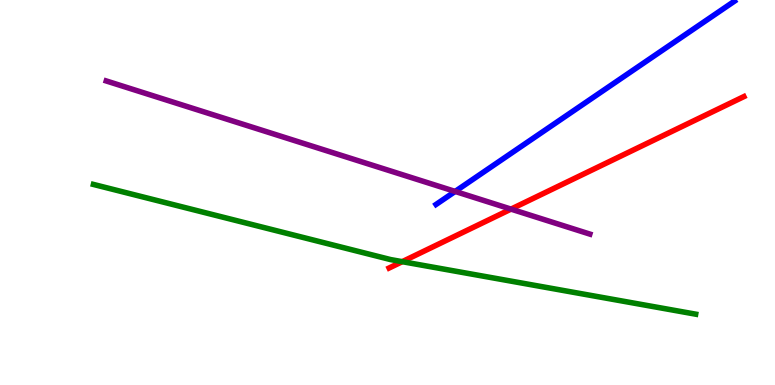[{'lines': ['blue', 'red'], 'intersections': []}, {'lines': ['green', 'red'], 'intersections': [{'x': 5.19, 'y': 3.2}]}, {'lines': ['purple', 'red'], 'intersections': [{'x': 6.59, 'y': 4.57}]}, {'lines': ['blue', 'green'], 'intersections': []}, {'lines': ['blue', 'purple'], 'intersections': [{'x': 5.87, 'y': 5.03}]}, {'lines': ['green', 'purple'], 'intersections': []}]